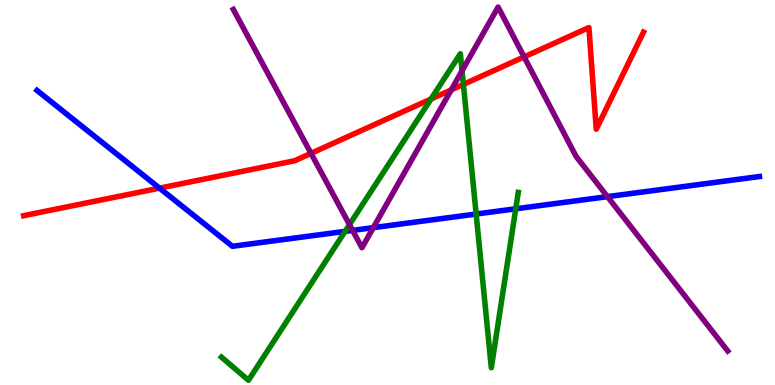[{'lines': ['blue', 'red'], 'intersections': [{'x': 2.06, 'y': 5.11}]}, {'lines': ['green', 'red'], 'intersections': [{'x': 5.56, 'y': 7.43}, {'x': 5.98, 'y': 7.81}]}, {'lines': ['purple', 'red'], 'intersections': [{'x': 4.01, 'y': 6.02}, {'x': 5.82, 'y': 7.67}, {'x': 6.76, 'y': 8.52}]}, {'lines': ['blue', 'green'], 'intersections': [{'x': 4.45, 'y': 3.99}, {'x': 6.14, 'y': 4.44}, {'x': 6.65, 'y': 4.58}]}, {'lines': ['blue', 'purple'], 'intersections': [{'x': 4.55, 'y': 4.02}, {'x': 4.82, 'y': 4.09}, {'x': 7.84, 'y': 4.89}]}, {'lines': ['green', 'purple'], 'intersections': [{'x': 4.51, 'y': 4.17}, {'x': 5.96, 'y': 8.16}]}]